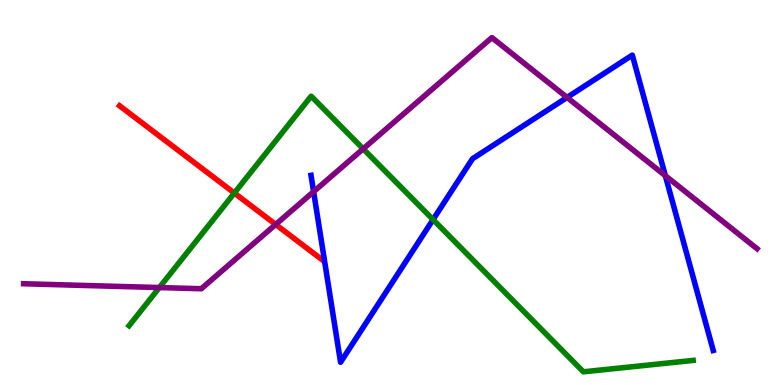[{'lines': ['blue', 'red'], 'intersections': []}, {'lines': ['green', 'red'], 'intersections': [{'x': 3.02, 'y': 4.99}]}, {'lines': ['purple', 'red'], 'intersections': [{'x': 3.56, 'y': 4.17}]}, {'lines': ['blue', 'green'], 'intersections': [{'x': 5.59, 'y': 4.3}]}, {'lines': ['blue', 'purple'], 'intersections': [{'x': 4.05, 'y': 5.02}, {'x': 7.32, 'y': 7.47}, {'x': 8.59, 'y': 5.44}]}, {'lines': ['green', 'purple'], 'intersections': [{'x': 2.06, 'y': 2.53}, {'x': 4.69, 'y': 6.13}]}]